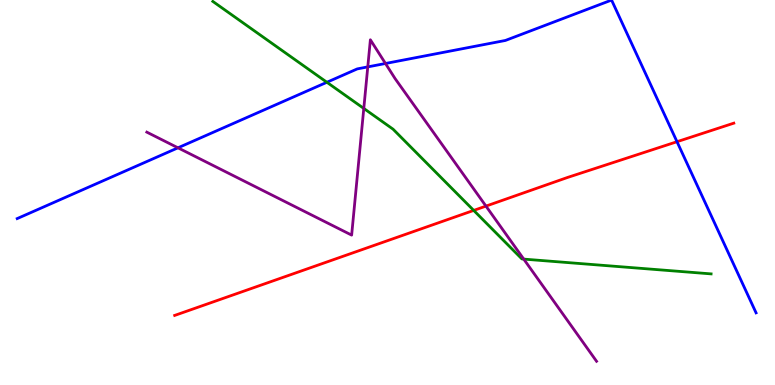[{'lines': ['blue', 'red'], 'intersections': [{'x': 8.74, 'y': 6.32}]}, {'lines': ['green', 'red'], 'intersections': [{'x': 6.11, 'y': 4.53}]}, {'lines': ['purple', 'red'], 'intersections': [{'x': 6.27, 'y': 4.65}]}, {'lines': ['blue', 'green'], 'intersections': [{'x': 4.22, 'y': 7.86}]}, {'lines': ['blue', 'purple'], 'intersections': [{'x': 2.3, 'y': 6.16}, {'x': 4.75, 'y': 8.26}, {'x': 4.97, 'y': 8.35}]}, {'lines': ['green', 'purple'], 'intersections': [{'x': 4.69, 'y': 7.18}, {'x': 6.76, 'y': 3.27}]}]